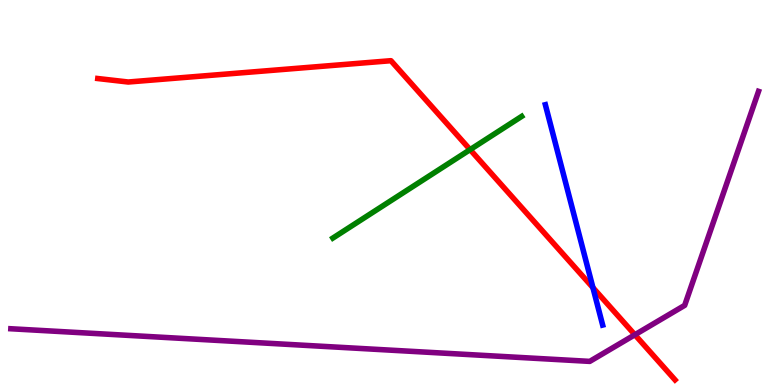[{'lines': ['blue', 'red'], 'intersections': [{'x': 7.65, 'y': 2.53}]}, {'lines': ['green', 'red'], 'intersections': [{'x': 6.07, 'y': 6.11}]}, {'lines': ['purple', 'red'], 'intersections': [{'x': 8.19, 'y': 1.3}]}, {'lines': ['blue', 'green'], 'intersections': []}, {'lines': ['blue', 'purple'], 'intersections': []}, {'lines': ['green', 'purple'], 'intersections': []}]